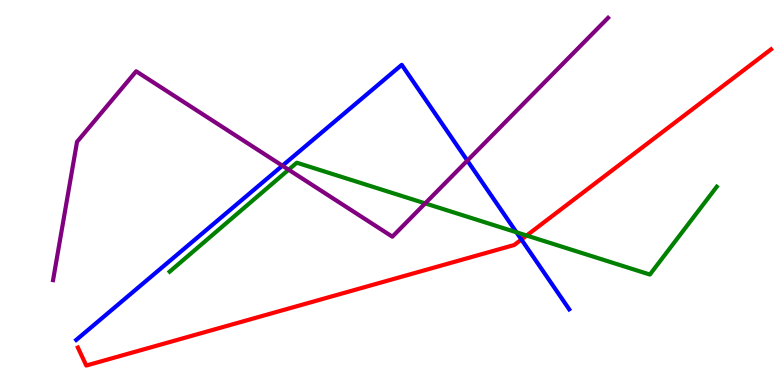[{'lines': ['blue', 'red'], 'intersections': [{'x': 6.73, 'y': 3.78}]}, {'lines': ['green', 'red'], 'intersections': [{'x': 6.8, 'y': 3.88}]}, {'lines': ['purple', 'red'], 'intersections': []}, {'lines': ['blue', 'green'], 'intersections': [{'x': 6.66, 'y': 3.97}]}, {'lines': ['blue', 'purple'], 'intersections': [{'x': 3.64, 'y': 5.7}, {'x': 6.03, 'y': 5.83}]}, {'lines': ['green', 'purple'], 'intersections': [{'x': 3.72, 'y': 5.59}, {'x': 5.49, 'y': 4.72}]}]